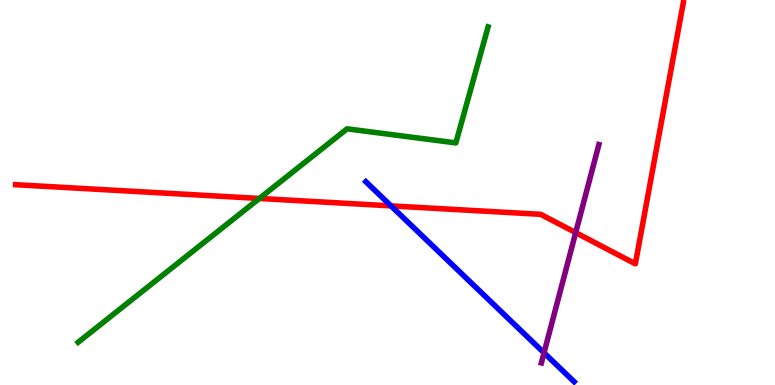[{'lines': ['blue', 'red'], 'intersections': [{'x': 5.05, 'y': 4.65}]}, {'lines': ['green', 'red'], 'intersections': [{'x': 3.35, 'y': 4.85}]}, {'lines': ['purple', 'red'], 'intersections': [{'x': 7.43, 'y': 3.96}]}, {'lines': ['blue', 'green'], 'intersections': []}, {'lines': ['blue', 'purple'], 'intersections': [{'x': 7.02, 'y': 0.836}]}, {'lines': ['green', 'purple'], 'intersections': []}]